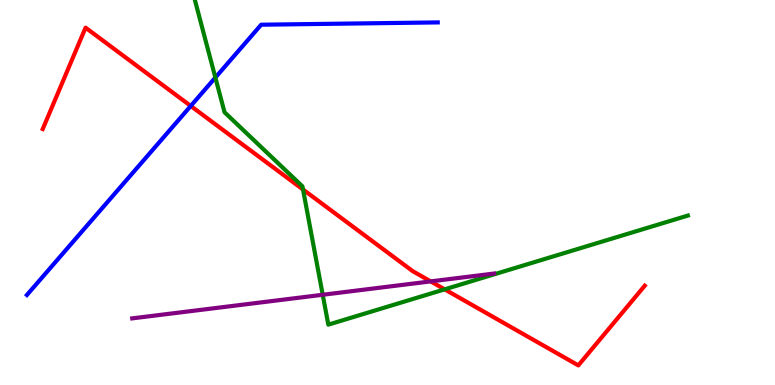[{'lines': ['blue', 'red'], 'intersections': [{'x': 2.46, 'y': 7.25}]}, {'lines': ['green', 'red'], 'intersections': [{'x': 3.91, 'y': 5.08}, {'x': 5.74, 'y': 2.48}]}, {'lines': ['purple', 'red'], 'intersections': [{'x': 5.56, 'y': 2.69}]}, {'lines': ['blue', 'green'], 'intersections': [{'x': 2.78, 'y': 7.99}]}, {'lines': ['blue', 'purple'], 'intersections': []}, {'lines': ['green', 'purple'], 'intersections': [{'x': 4.16, 'y': 2.34}]}]